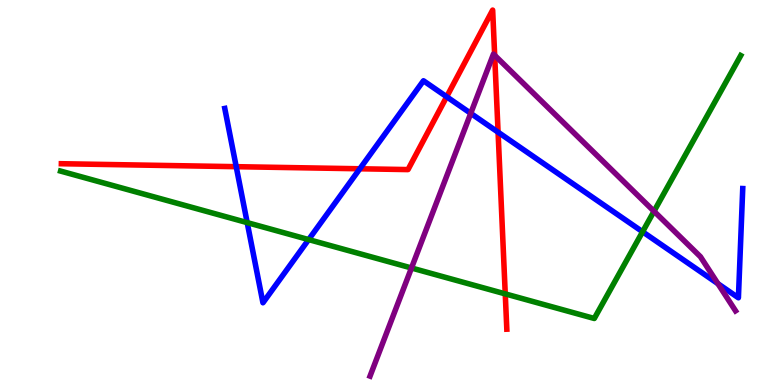[{'lines': ['blue', 'red'], 'intersections': [{'x': 3.05, 'y': 5.67}, {'x': 4.64, 'y': 5.62}, {'x': 5.76, 'y': 7.49}, {'x': 6.43, 'y': 6.57}]}, {'lines': ['green', 'red'], 'intersections': [{'x': 6.52, 'y': 2.37}]}, {'lines': ['purple', 'red'], 'intersections': [{'x': 6.38, 'y': 8.56}]}, {'lines': ['blue', 'green'], 'intersections': [{'x': 3.19, 'y': 4.22}, {'x': 3.98, 'y': 3.78}, {'x': 8.29, 'y': 3.98}]}, {'lines': ['blue', 'purple'], 'intersections': [{'x': 6.07, 'y': 7.06}, {'x': 9.26, 'y': 2.63}]}, {'lines': ['green', 'purple'], 'intersections': [{'x': 5.31, 'y': 3.04}, {'x': 8.44, 'y': 4.51}]}]